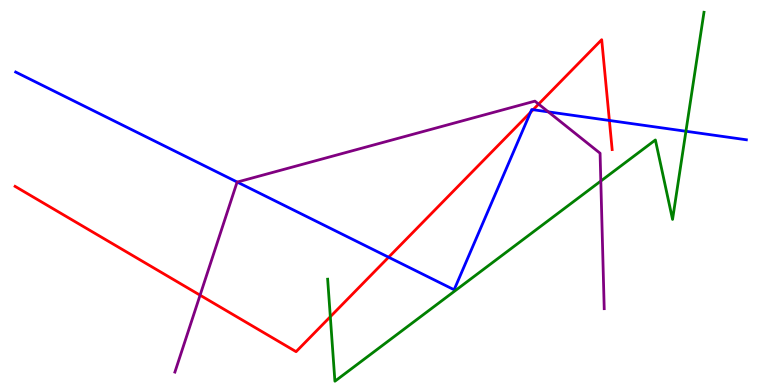[{'lines': ['blue', 'red'], 'intersections': [{'x': 5.01, 'y': 3.32}, {'x': 6.85, 'y': 7.08}, {'x': 6.88, 'y': 7.15}, {'x': 7.86, 'y': 6.87}]}, {'lines': ['green', 'red'], 'intersections': [{'x': 4.26, 'y': 1.77}]}, {'lines': ['purple', 'red'], 'intersections': [{'x': 2.58, 'y': 2.33}, {'x': 6.95, 'y': 7.3}]}, {'lines': ['blue', 'green'], 'intersections': [{'x': 8.85, 'y': 6.59}]}, {'lines': ['blue', 'purple'], 'intersections': [{'x': 3.06, 'y': 5.27}, {'x': 7.07, 'y': 7.09}]}, {'lines': ['green', 'purple'], 'intersections': [{'x': 7.75, 'y': 5.3}]}]